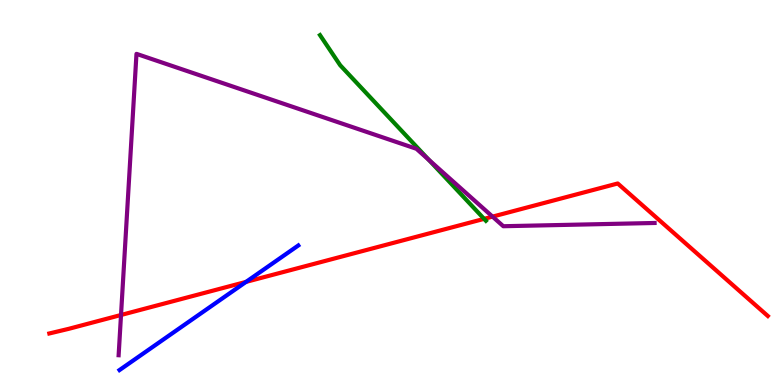[{'lines': ['blue', 'red'], 'intersections': [{'x': 3.17, 'y': 2.68}]}, {'lines': ['green', 'red'], 'intersections': [{'x': 6.25, 'y': 4.32}]}, {'lines': ['purple', 'red'], 'intersections': [{'x': 1.56, 'y': 1.82}, {'x': 6.36, 'y': 4.37}]}, {'lines': ['blue', 'green'], 'intersections': []}, {'lines': ['blue', 'purple'], 'intersections': []}, {'lines': ['green', 'purple'], 'intersections': [{'x': 5.53, 'y': 5.85}]}]